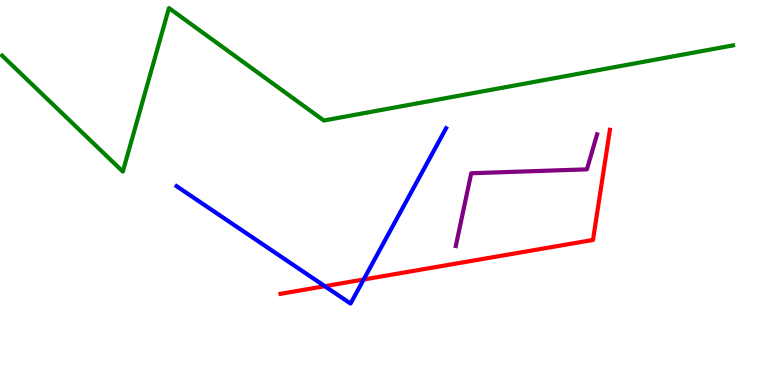[{'lines': ['blue', 'red'], 'intersections': [{'x': 4.19, 'y': 2.57}, {'x': 4.69, 'y': 2.74}]}, {'lines': ['green', 'red'], 'intersections': []}, {'lines': ['purple', 'red'], 'intersections': []}, {'lines': ['blue', 'green'], 'intersections': []}, {'lines': ['blue', 'purple'], 'intersections': []}, {'lines': ['green', 'purple'], 'intersections': []}]